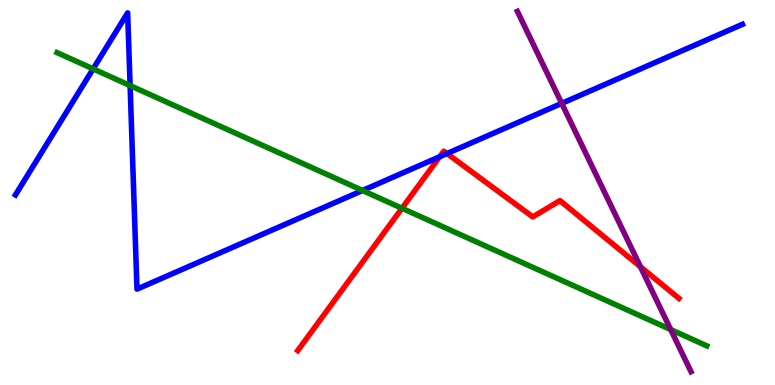[{'lines': ['blue', 'red'], 'intersections': [{'x': 5.67, 'y': 5.93}, {'x': 5.77, 'y': 6.01}]}, {'lines': ['green', 'red'], 'intersections': [{'x': 5.19, 'y': 4.59}]}, {'lines': ['purple', 'red'], 'intersections': [{'x': 8.26, 'y': 3.07}]}, {'lines': ['blue', 'green'], 'intersections': [{'x': 1.2, 'y': 8.21}, {'x': 1.68, 'y': 7.78}, {'x': 4.68, 'y': 5.05}]}, {'lines': ['blue', 'purple'], 'intersections': [{'x': 7.25, 'y': 7.32}]}, {'lines': ['green', 'purple'], 'intersections': [{'x': 8.65, 'y': 1.44}]}]